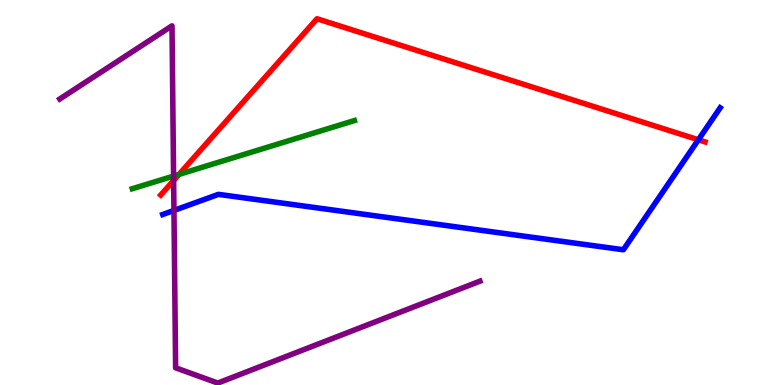[{'lines': ['blue', 'red'], 'intersections': [{'x': 9.01, 'y': 6.37}]}, {'lines': ['green', 'red'], 'intersections': [{'x': 2.31, 'y': 5.47}]}, {'lines': ['purple', 'red'], 'intersections': [{'x': 2.24, 'y': 5.31}]}, {'lines': ['blue', 'green'], 'intersections': []}, {'lines': ['blue', 'purple'], 'intersections': [{'x': 2.24, 'y': 4.53}]}, {'lines': ['green', 'purple'], 'intersections': [{'x': 2.24, 'y': 5.43}]}]